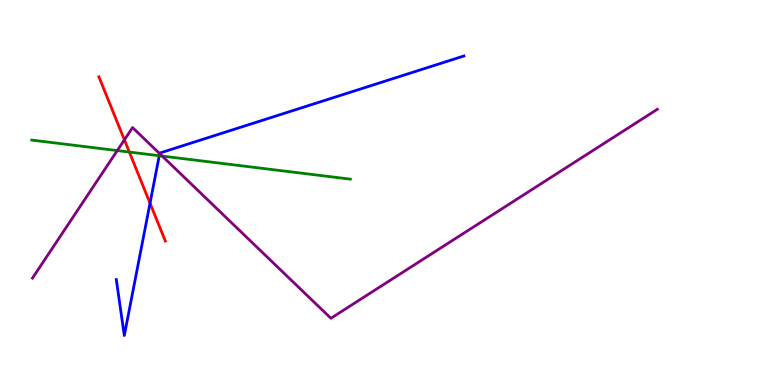[{'lines': ['blue', 'red'], 'intersections': [{'x': 1.94, 'y': 4.72}]}, {'lines': ['green', 'red'], 'intersections': [{'x': 1.67, 'y': 6.05}]}, {'lines': ['purple', 'red'], 'intersections': [{'x': 1.61, 'y': 6.37}]}, {'lines': ['blue', 'green'], 'intersections': [{'x': 2.05, 'y': 5.96}]}, {'lines': ['blue', 'purple'], 'intersections': [{'x': 2.06, 'y': 6.01}]}, {'lines': ['green', 'purple'], 'intersections': [{'x': 1.51, 'y': 6.09}, {'x': 2.09, 'y': 5.95}]}]